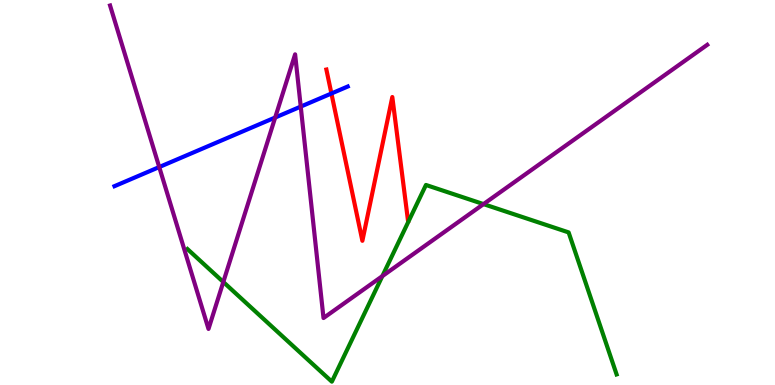[{'lines': ['blue', 'red'], 'intersections': [{'x': 4.28, 'y': 7.57}]}, {'lines': ['green', 'red'], 'intersections': []}, {'lines': ['purple', 'red'], 'intersections': []}, {'lines': ['blue', 'green'], 'intersections': []}, {'lines': ['blue', 'purple'], 'intersections': [{'x': 2.05, 'y': 5.66}, {'x': 3.55, 'y': 6.95}, {'x': 3.88, 'y': 7.23}]}, {'lines': ['green', 'purple'], 'intersections': [{'x': 2.88, 'y': 2.68}, {'x': 4.93, 'y': 2.83}, {'x': 6.24, 'y': 4.7}]}]